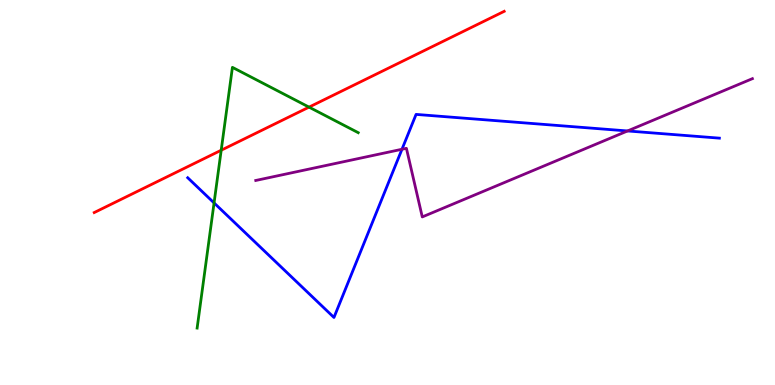[{'lines': ['blue', 'red'], 'intersections': []}, {'lines': ['green', 'red'], 'intersections': [{'x': 2.85, 'y': 6.1}, {'x': 3.99, 'y': 7.22}]}, {'lines': ['purple', 'red'], 'intersections': []}, {'lines': ['blue', 'green'], 'intersections': [{'x': 2.76, 'y': 4.73}]}, {'lines': ['blue', 'purple'], 'intersections': [{'x': 5.19, 'y': 6.12}, {'x': 8.1, 'y': 6.6}]}, {'lines': ['green', 'purple'], 'intersections': []}]